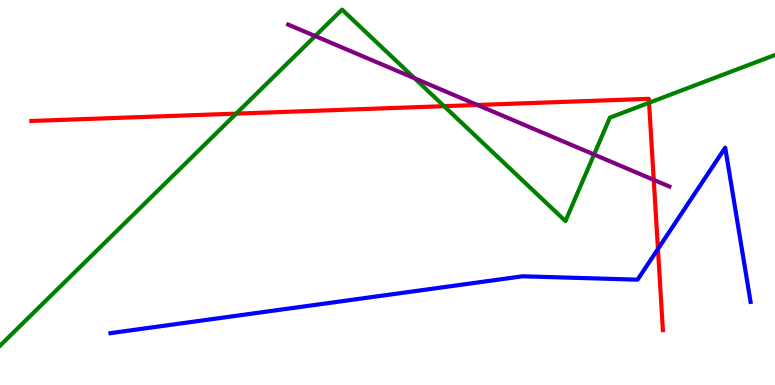[{'lines': ['blue', 'red'], 'intersections': [{'x': 8.49, 'y': 3.53}]}, {'lines': ['green', 'red'], 'intersections': [{'x': 3.05, 'y': 7.05}, {'x': 5.73, 'y': 7.24}, {'x': 8.38, 'y': 7.33}]}, {'lines': ['purple', 'red'], 'intersections': [{'x': 6.16, 'y': 7.27}, {'x': 8.44, 'y': 5.33}]}, {'lines': ['blue', 'green'], 'intersections': []}, {'lines': ['blue', 'purple'], 'intersections': []}, {'lines': ['green', 'purple'], 'intersections': [{'x': 4.07, 'y': 9.06}, {'x': 5.35, 'y': 7.97}, {'x': 7.67, 'y': 5.99}]}]